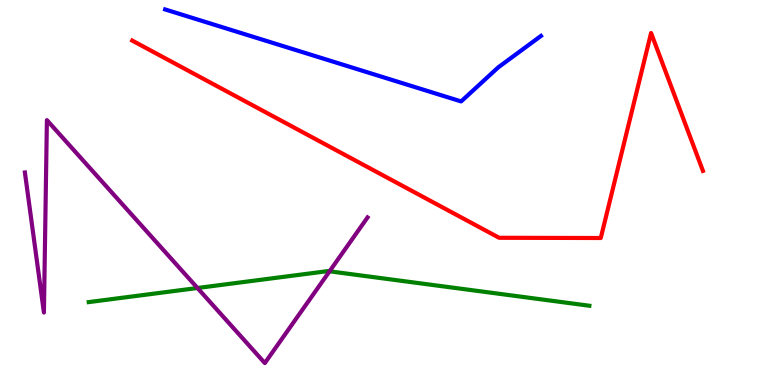[{'lines': ['blue', 'red'], 'intersections': []}, {'lines': ['green', 'red'], 'intersections': []}, {'lines': ['purple', 'red'], 'intersections': []}, {'lines': ['blue', 'green'], 'intersections': []}, {'lines': ['blue', 'purple'], 'intersections': []}, {'lines': ['green', 'purple'], 'intersections': [{'x': 2.55, 'y': 2.52}, {'x': 4.25, 'y': 2.95}]}]